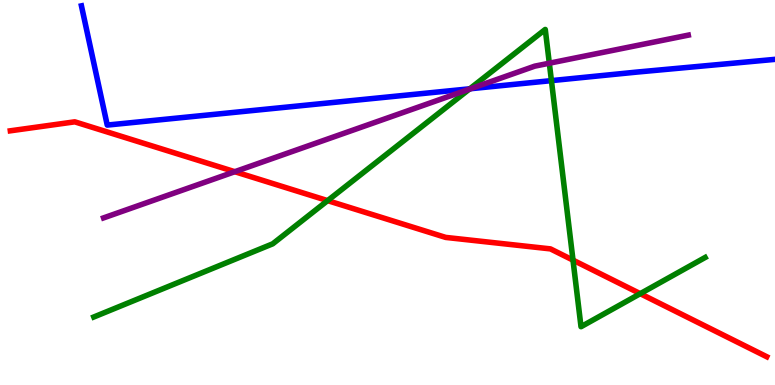[{'lines': ['blue', 'red'], 'intersections': []}, {'lines': ['green', 'red'], 'intersections': [{'x': 4.23, 'y': 4.79}, {'x': 7.39, 'y': 3.24}, {'x': 8.26, 'y': 2.37}]}, {'lines': ['purple', 'red'], 'intersections': [{'x': 3.03, 'y': 5.54}]}, {'lines': ['blue', 'green'], 'intersections': [{'x': 6.06, 'y': 7.69}, {'x': 7.12, 'y': 7.91}]}, {'lines': ['blue', 'purple'], 'intersections': [{'x': 6.07, 'y': 7.7}]}, {'lines': ['green', 'purple'], 'intersections': [{'x': 6.06, 'y': 7.68}, {'x': 7.09, 'y': 8.36}]}]